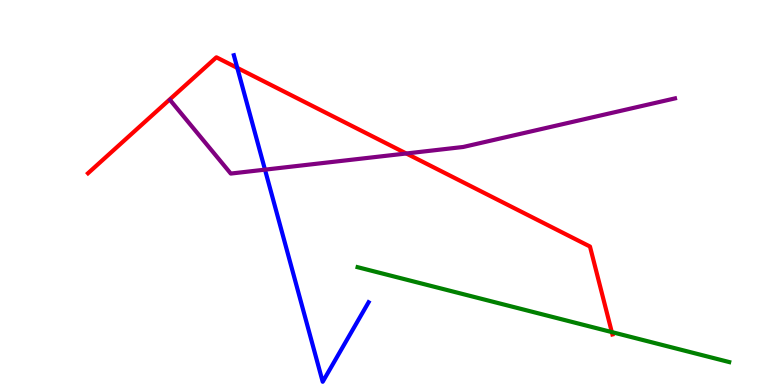[{'lines': ['blue', 'red'], 'intersections': [{'x': 3.06, 'y': 8.24}]}, {'lines': ['green', 'red'], 'intersections': [{'x': 7.89, 'y': 1.37}]}, {'lines': ['purple', 'red'], 'intersections': [{'x': 5.24, 'y': 6.01}]}, {'lines': ['blue', 'green'], 'intersections': []}, {'lines': ['blue', 'purple'], 'intersections': [{'x': 3.42, 'y': 5.59}]}, {'lines': ['green', 'purple'], 'intersections': []}]